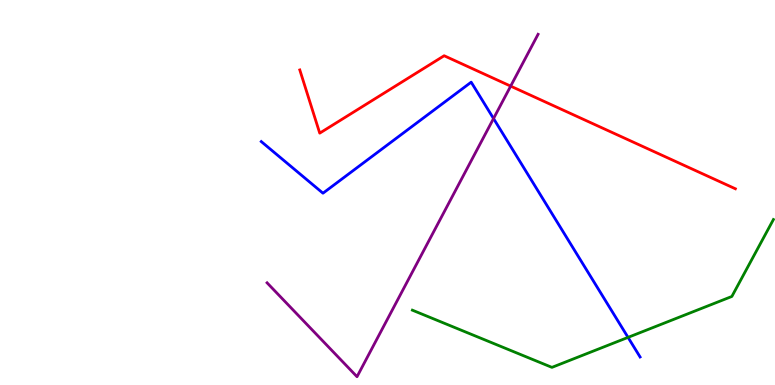[{'lines': ['blue', 'red'], 'intersections': []}, {'lines': ['green', 'red'], 'intersections': []}, {'lines': ['purple', 'red'], 'intersections': [{'x': 6.59, 'y': 7.76}]}, {'lines': ['blue', 'green'], 'intersections': [{'x': 8.1, 'y': 1.24}]}, {'lines': ['blue', 'purple'], 'intersections': [{'x': 6.37, 'y': 6.92}]}, {'lines': ['green', 'purple'], 'intersections': []}]